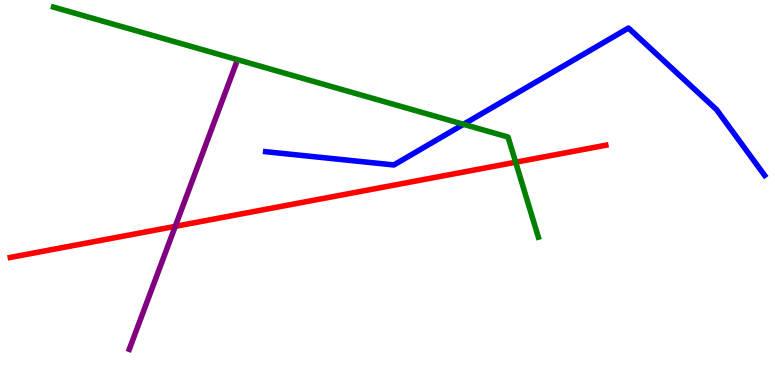[{'lines': ['blue', 'red'], 'intersections': []}, {'lines': ['green', 'red'], 'intersections': [{'x': 6.65, 'y': 5.79}]}, {'lines': ['purple', 'red'], 'intersections': [{'x': 2.26, 'y': 4.12}]}, {'lines': ['blue', 'green'], 'intersections': [{'x': 5.98, 'y': 6.77}]}, {'lines': ['blue', 'purple'], 'intersections': []}, {'lines': ['green', 'purple'], 'intersections': []}]